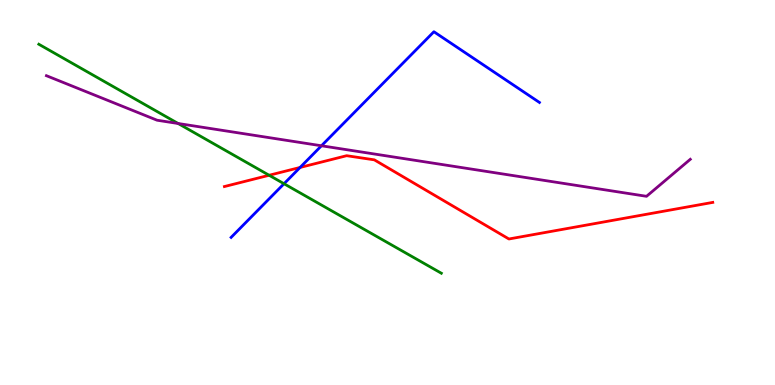[{'lines': ['blue', 'red'], 'intersections': [{'x': 3.87, 'y': 5.65}]}, {'lines': ['green', 'red'], 'intersections': [{'x': 3.47, 'y': 5.45}]}, {'lines': ['purple', 'red'], 'intersections': []}, {'lines': ['blue', 'green'], 'intersections': [{'x': 3.66, 'y': 5.23}]}, {'lines': ['blue', 'purple'], 'intersections': [{'x': 4.15, 'y': 6.21}]}, {'lines': ['green', 'purple'], 'intersections': [{'x': 2.3, 'y': 6.79}]}]